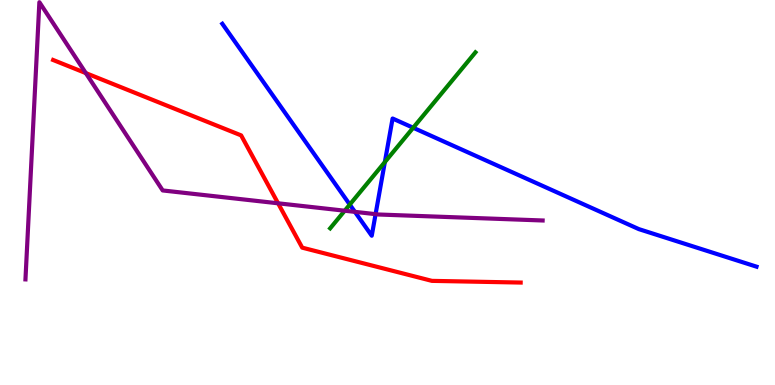[{'lines': ['blue', 'red'], 'intersections': []}, {'lines': ['green', 'red'], 'intersections': []}, {'lines': ['purple', 'red'], 'intersections': [{'x': 1.11, 'y': 8.1}, {'x': 3.59, 'y': 4.72}]}, {'lines': ['blue', 'green'], 'intersections': [{'x': 4.51, 'y': 4.69}, {'x': 4.97, 'y': 5.79}, {'x': 5.33, 'y': 6.68}]}, {'lines': ['blue', 'purple'], 'intersections': [{'x': 4.58, 'y': 4.5}, {'x': 4.85, 'y': 4.44}]}, {'lines': ['green', 'purple'], 'intersections': [{'x': 4.45, 'y': 4.53}]}]